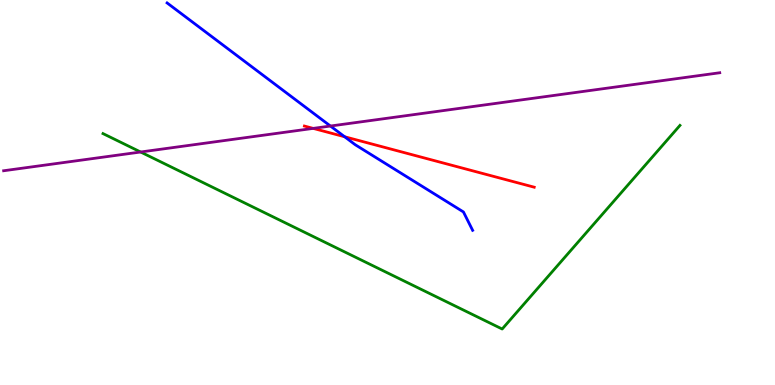[{'lines': ['blue', 'red'], 'intersections': [{'x': 4.45, 'y': 6.45}]}, {'lines': ['green', 'red'], 'intersections': []}, {'lines': ['purple', 'red'], 'intersections': [{'x': 4.04, 'y': 6.67}]}, {'lines': ['blue', 'green'], 'intersections': []}, {'lines': ['blue', 'purple'], 'intersections': [{'x': 4.26, 'y': 6.73}]}, {'lines': ['green', 'purple'], 'intersections': [{'x': 1.81, 'y': 6.05}]}]